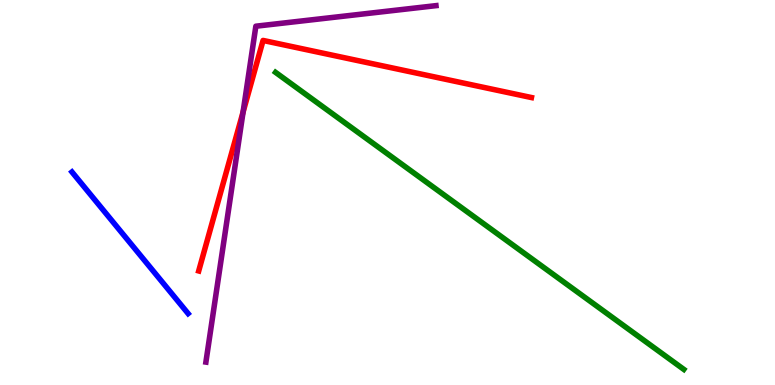[{'lines': ['blue', 'red'], 'intersections': []}, {'lines': ['green', 'red'], 'intersections': []}, {'lines': ['purple', 'red'], 'intersections': [{'x': 3.14, 'y': 7.09}]}, {'lines': ['blue', 'green'], 'intersections': []}, {'lines': ['blue', 'purple'], 'intersections': []}, {'lines': ['green', 'purple'], 'intersections': []}]